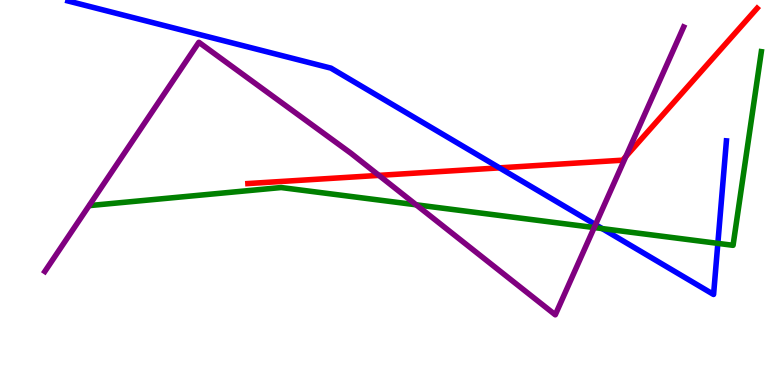[{'lines': ['blue', 'red'], 'intersections': [{'x': 6.45, 'y': 5.64}]}, {'lines': ['green', 'red'], 'intersections': []}, {'lines': ['purple', 'red'], 'intersections': [{'x': 4.89, 'y': 5.44}, {'x': 8.08, 'y': 5.94}]}, {'lines': ['blue', 'green'], 'intersections': [{'x': 7.77, 'y': 4.06}, {'x': 9.26, 'y': 3.68}]}, {'lines': ['blue', 'purple'], 'intersections': [{'x': 7.68, 'y': 4.17}]}, {'lines': ['green', 'purple'], 'intersections': [{'x': 5.37, 'y': 4.68}, {'x': 7.67, 'y': 4.09}]}]